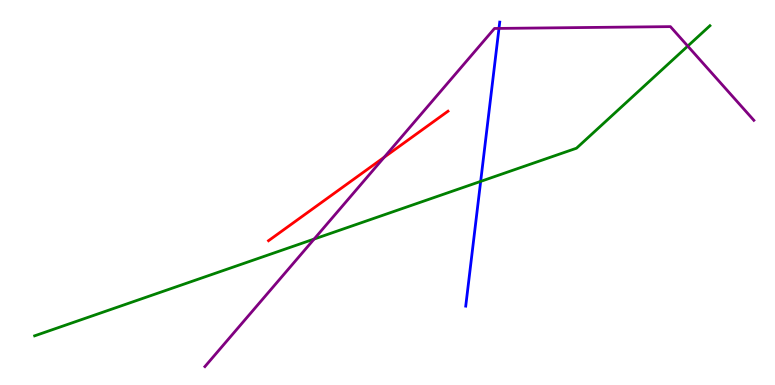[{'lines': ['blue', 'red'], 'intersections': []}, {'lines': ['green', 'red'], 'intersections': []}, {'lines': ['purple', 'red'], 'intersections': [{'x': 4.96, 'y': 5.92}]}, {'lines': ['blue', 'green'], 'intersections': [{'x': 6.2, 'y': 5.29}]}, {'lines': ['blue', 'purple'], 'intersections': [{'x': 6.44, 'y': 9.26}]}, {'lines': ['green', 'purple'], 'intersections': [{'x': 4.05, 'y': 3.79}, {'x': 8.87, 'y': 8.8}]}]